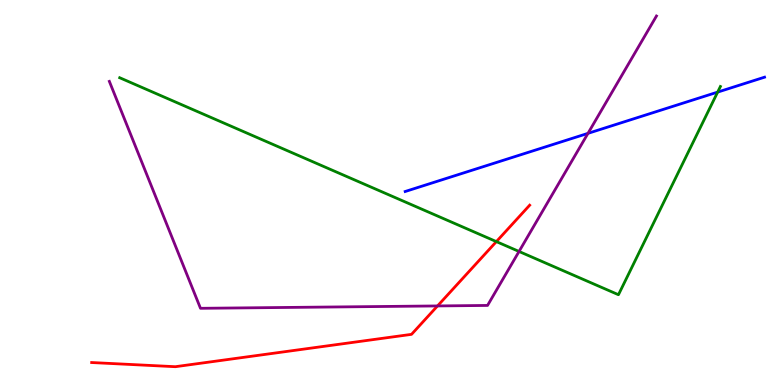[{'lines': ['blue', 'red'], 'intersections': []}, {'lines': ['green', 'red'], 'intersections': [{'x': 6.4, 'y': 3.72}]}, {'lines': ['purple', 'red'], 'intersections': [{'x': 5.65, 'y': 2.05}]}, {'lines': ['blue', 'green'], 'intersections': [{'x': 9.26, 'y': 7.61}]}, {'lines': ['blue', 'purple'], 'intersections': [{'x': 7.59, 'y': 6.54}]}, {'lines': ['green', 'purple'], 'intersections': [{'x': 6.7, 'y': 3.47}]}]